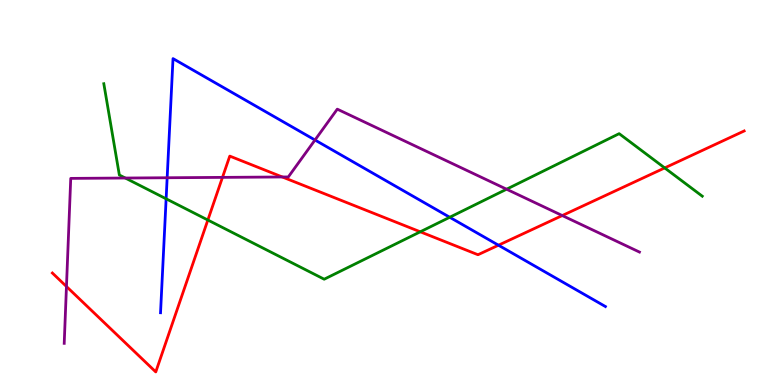[{'lines': ['blue', 'red'], 'intersections': [{'x': 6.43, 'y': 3.63}]}, {'lines': ['green', 'red'], 'intersections': [{'x': 2.68, 'y': 4.29}, {'x': 5.42, 'y': 3.98}, {'x': 8.58, 'y': 5.64}]}, {'lines': ['purple', 'red'], 'intersections': [{'x': 0.858, 'y': 2.56}, {'x': 2.87, 'y': 5.39}, {'x': 3.64, 'y': 5.4}, {'x': 7.25, 'y': 4.4}]}, {'lines': ['blue', 'green'], 'intersections': [{'x': 2.14, 'y': 4.84}, {'x': 5.8, 'y': 4.36}]}, {'lines': ['blue', 'purple'], 'intersections': [{'x': 2.16, 'y': 5.38}, {'x': 4.06, 'y': 6.36}]}, {'lines': ['green', 'purple'], 'intersections': [{'x': 1.62, 'y': 5.38}, {'x': 6.54, 'y': 5.09}]}]